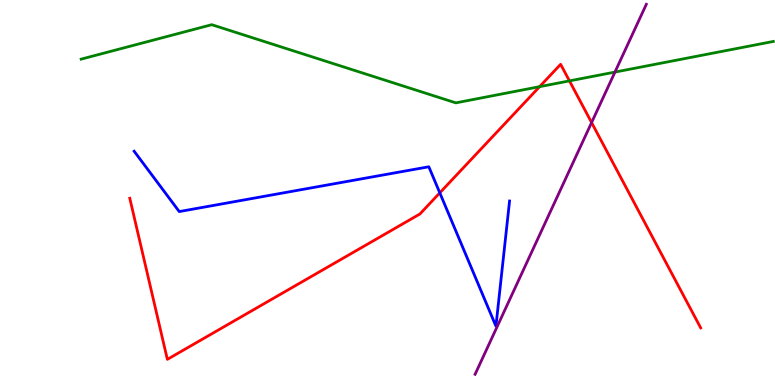[{'lines': ['blue', 'red'], 'intersections': [{'x': 5.67, 'y': 4.99}]}, {'lines': ['green', 'red'], 'intersections': [{'x': 6.96, 'y': 7.75}, {'x': 7.35, 'y': 7.9}]}, {'lines': ['purple', 'red'], 'intersections': [{'x': 7.63, 'y': 6.82}]}, {'lines': ['blue', 'green'], 'intersections': []}, {'lines': ['blue', 'purple'], 'intersections': []}, {'lines': ['green', 'purple'], 'intersections': [{'x': 7.93, 'y': 8.13}]}]